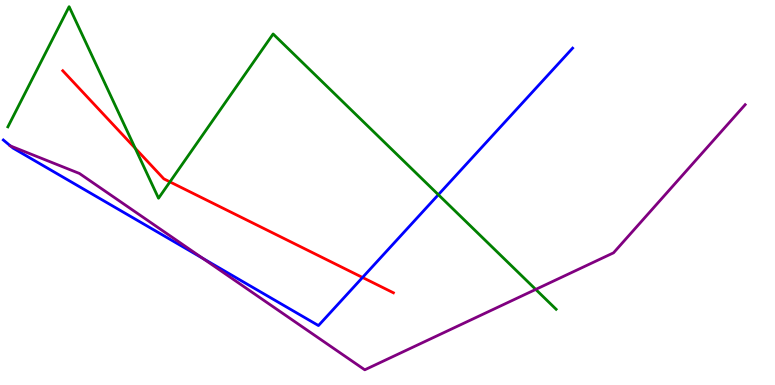[{'lines': ['blue', 'red'], 'intersections': [{'x': 4.68, 'y': 2.79}]}, {'lines': ['green', 'red'], 'intersections': [{'x': 1.74, 'y': 6.15}, {'x': 2.19, 'y': 5.28}]}, {'lines': ['purple', 'red'], 'intersections': []}, {'lines': ['blue', 'green'], 'intersections': [{'x': 5.66, 'y': 4.94}]}, {'lines': ['blue', 'purple'], 'intersections': [{'x': 0.135, 'y': 6.21}, {'x': 2.62, 'y': 3.29}]}, {'lines': ['green', 'purple'], 'intersections': [{'x': 6.91, 'y': 2.48}]}]